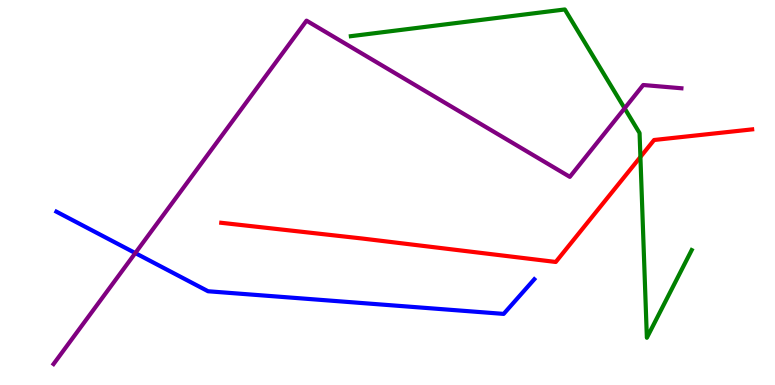[{'lines': ['blue', 'red'], 'intersections': []}, {'lines': ['green', 'red'], 'intersections': [{'x': 8.26, 'y': 5.92}]}, {'lines': ['purple', 'red'], 'intersections': []}, {'lines': ['blue', 'green'], 'intersections': []}, {'lines': ['blue', 'purple'], 'intersections': [{'x': 1.75, 'y': 3.43}]}, {'lines': ['green', 'purple'], 'intersections': [{'x': 8.06, 'y': 7.19}]}]